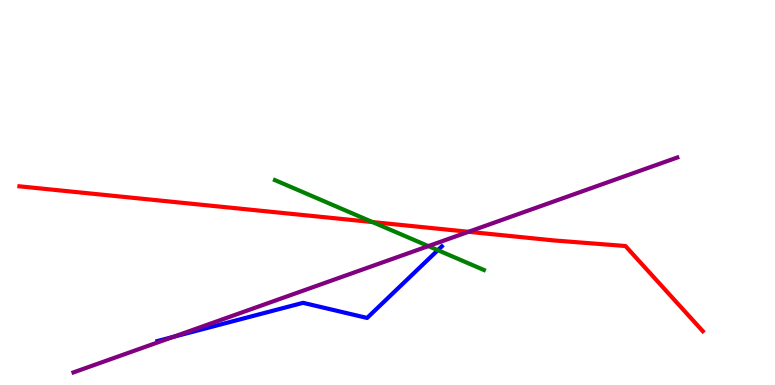[{'lines': ['blue', 'red'], 'intersections': []}, {'lines': ['green', 'red'], 'intersections': [{'x': 4.81, 'y': 4.23}]}, {'lines': ['purple', 'red'], 'intersections': [{'x': 6.05, 'y': 3.98}]}, {'lines': ['blue', 'green'], 'intersections': [{'x': 5.65, 'y': 3.5}]}, {'lines': ['blue', 'purple'], 'intersections': [{'x': 2.24, 'y': 1.25}]}, {'lines': ['green', 'purple'], 'intersections': [{'x': 5.53, 'y': 3.61}]}]